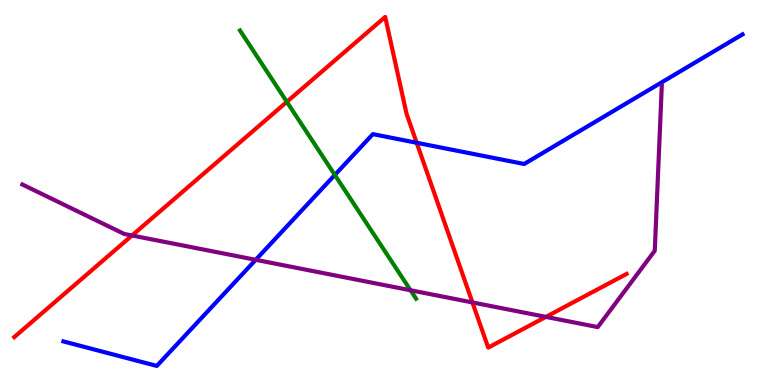[{'lines': ['blue', 'red'], 'intersections': [{'x': 5.38, 'y': 6.29}]}, {'lines': ['green', 'red'], 'intersections': [{'x': 3.7, 'y': 7.35}]}, {'lines': ['purple', 'red'], 'intersections': [{'x': 1.7, 'y': 3.88}, {'x': 6.1, 'y': 2.14}, {'x': 7.04, 'y': 1.77}]}, {'lines': ['blue', 'green'], 'intersections': [{'x': 4.32, 'y': 5.46}]}, {'lines': ['blue', 'purple'], 'intersections': [{'x': 3.3, 'y': 3.25}]}, {'lines': ['green', 'purple'], 'intersections': [{'x': 5.3, 'y': 2.46}]}]